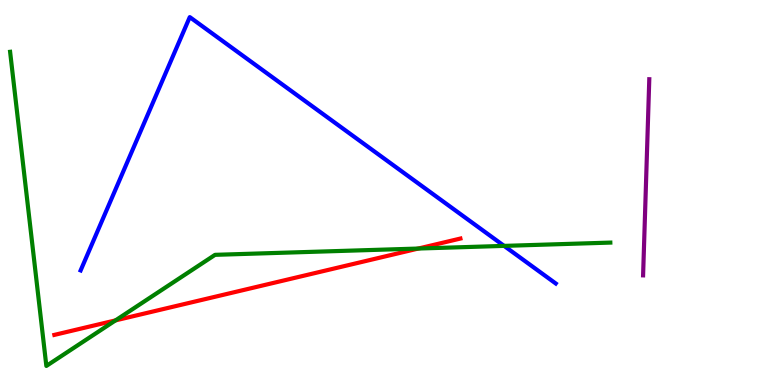[{'lines': ['blue', 'red'], 'intersections': []}, {'lines': ['green', 'red'], 'intersections': [{'x': 1.49, 'y': 1.68}, {'x': 5.4, 'y': 3.54}]}, {'lines': ['purple', 'red'], 'intersections': []}, {'lines': ['blue', 'green'], 'intersections': [{'x': 6.5, 'y': 3.61}]}, {'lines': ['blue', 'purple'], 'intersections': []}, {'lines': ['green', 'purple'], 'intersections': []}]